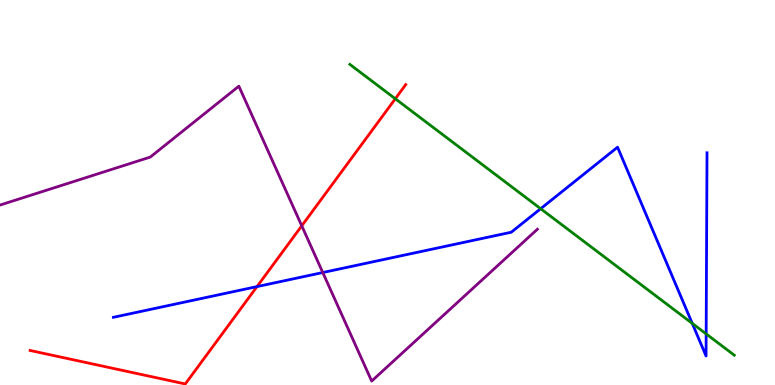[{'lines': ['blue', 'red'], 'intersections': [{'x': 3.32, 'y': 2.56}]}, {'lines': ['green', 'red'], 'intersections': [{'x': 5.1, 'y': 7.43}]}, {'lines': ['purple', 'red'], 'intersections': [{'x': 3.89, 'y': 4.13}]}, {'lines': ['blue', 'green'], 'intersections': [{'x': 6.98, 'y': 4.58}, {'x': 8.93, 'y': 1.6}, {'x': 9.11, 'y': 1.33}]}, {'lines': ['blue', 'purple'], 'intersections': [{'x': 4.17, 'y': 2.92}]}, {'lines': ['green', 'purple'], 'intersections': []}]